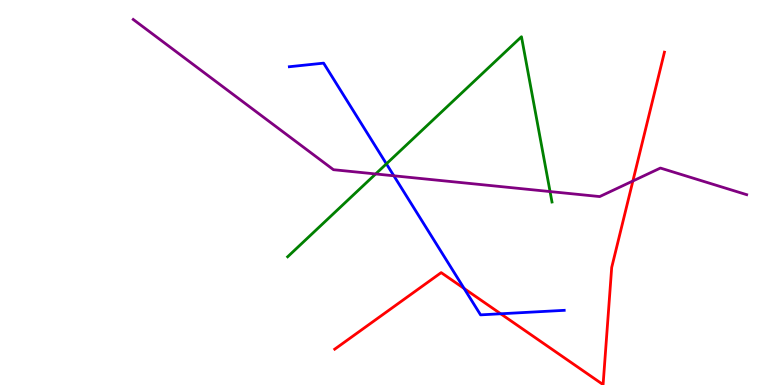[{'lines': ['blue', 'red'], 'intersections': [{'x': 5.99, 'y': 2.51}, {'x': 6.46, 'y': 1.85}]}, {'lines': ['green', 'red'], 'intersections': []}, {'lines': ['purple', 'red'], 'intersections': [{'x': 8.17, 'y': 5.3}]}, {'lines': ['blue', 'green'], 'intersections': [{'x': 4.99, 'y': 5.74}]}, {'lines': ['blue', 'purple'], 'intersections': [{'x': 5.08, 'y': 5.43}]}, {'lines': ['green', 'purple'], 'intersections': [{'x': 4.85, 'y': 5.48}, {'x': 7.1, 'y': 5.02}]}]